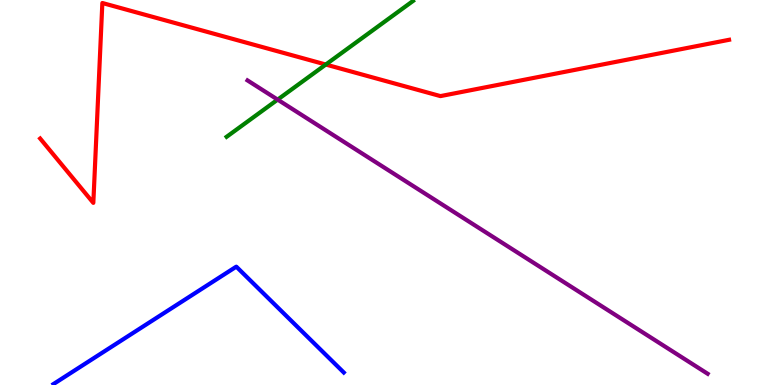[{'lines': ['blue', 'red'], 'intersections': []}, {'lines': ['green', 'red'], 'intersections': [{'x': 4.2, 'y': 8.32}]}, {'lines': ['purple', 'red'], 'intersections': []}, {'lines': ['blue', 'green'], 'intersections': []}, {'lines': ['blue', 'purple'], 'intersections': []}, {'lines': ['green', 'purple'], 'intersections': [{'x': 3.58, 'y': 7.41}]}]